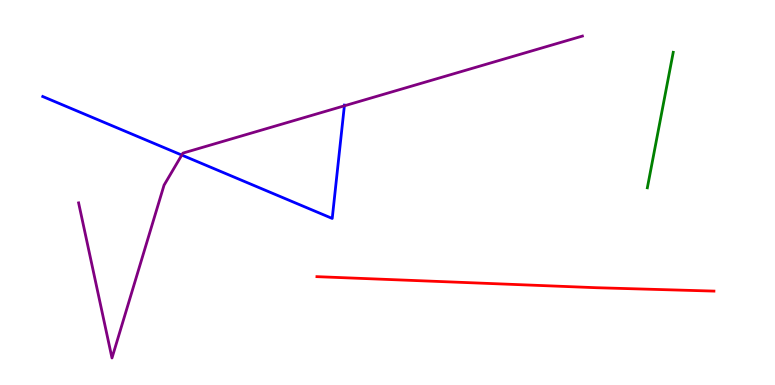[{'lines': ['blue', 'red'], 'intersections': []}, {'lines': ['green', 'red'], 'intersections': []}, {'lines': ['purple', 'red'], 'intersections': []}, {'lines': ['blue', 'green'], 'intersections': []}, {'lines': ['blue', 'purple'], 'intersections': [{'x': 2.35, 'y': 5.97}, {'x': 4.44, 'y': 7.25}]}, {'lines': ['green', 'purple'], 'intersections': []}]